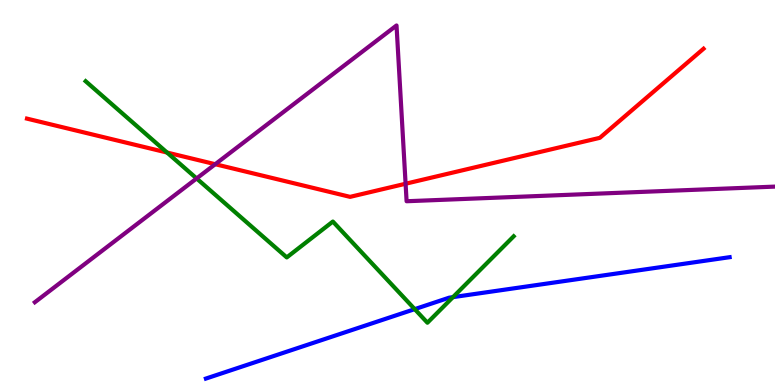[{'lines': ['blue', 'red'], 'intersections': []}, {'lines': ['green', 'red'], 'intersections': [{'x': 2.16, 'y': 6.04}]}, {'lines': ['purple', 'red'], 'intersections': [{'x': 2.78, 'y': 5.73}, {'x': 5.23, 'y': 5.23}]}, {'lines': ['blue', 'green'], 'intersections': [{'x': 5.35, 'y': 1.97}, {'x': 5.84, 'y': 2.28}]}, {'lines': ['blue', 'purple'], 'intersections': []}, {'lines': ['green', 'purple'], 'intersections': [{'x': 2.54, 'y': 5.37}]}]